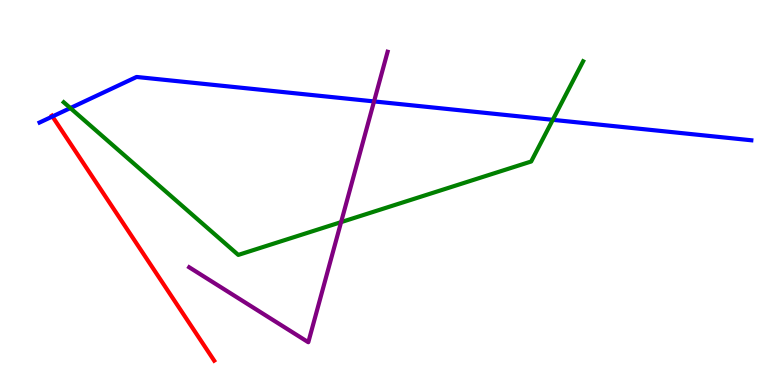[{'lines': ['blue', 'red'], 'intersections': [{'x': 0.677, 'y': 6.97}]}, {'lines': ['green', 'red'], 'intersections': []}, {'lines': ['purple', 'red'], 'intersections': []}, {'lines': ['blue', 'green'], 'intersections': [{'x': 0.908, 'y': 7.19}, {'x': 7.13, 'y': 6.89}]}, {'lines': ['blue', 'purple'], 'intersections': [{'x': 4.83, 'y': 7.37}]}, {'lines': ['green', 'purple'], 'intersections': [{'x': 4.4, 'y': 4.23}]}]